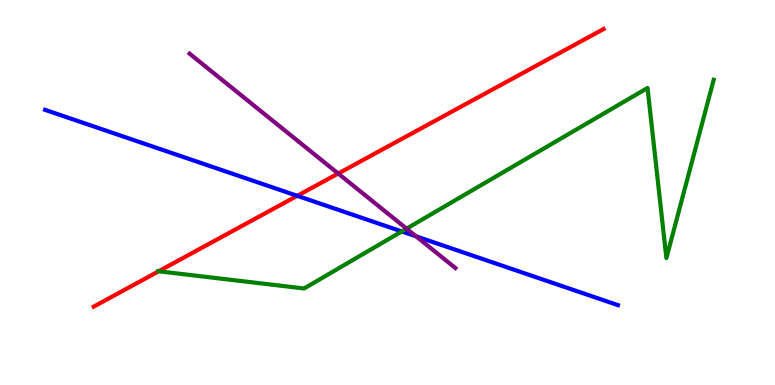[{'lines': ['blue', 'red'], 'intersections': [{'x': 3.84, 'y': 4.91}]}, {'lines': ['green', 'red'], 'intersections': [{'x': 2.05, 'y': 2.95}]}, {'lines': ['purple', 'red'], 'intersections': [{'x': 4.36, 'y': 5.49}]}, {'lines': ['blue', 'green'], 'intersections': [{'x': 5.18, 'y': 3.99}]}, {'lines': ['blue', 'purple'], 'intersections': [{'x': 5.37, 'y': 3.86}]}, {'lines': ['green', 'purple'], 'intersections': [{'x': 5.25, 'y': 4.06}]}]